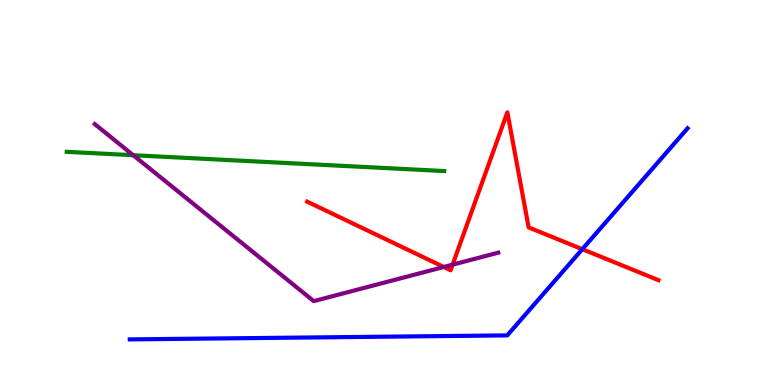[{'lines': ['blue', 'red'], 'intersections': [{'x': 7.51, 'y': 3.53}]}, {'lines': ['green', 'red'], 'intersections': []}, {'lines': ['purple', 'red'], 'intersections': [{'x': 5.73, 'y': 3.07}, {'x': 5.84, 'y': 3.13}]}, {'lines': ['blue', 'green'], 'intersections': []}, {'lines': ['blue', 'purple'], 'intersections': []}, {'lines': ['green', 'purple'], 'intersections': [{'x': 1.72, 'y': 5.97}]}]